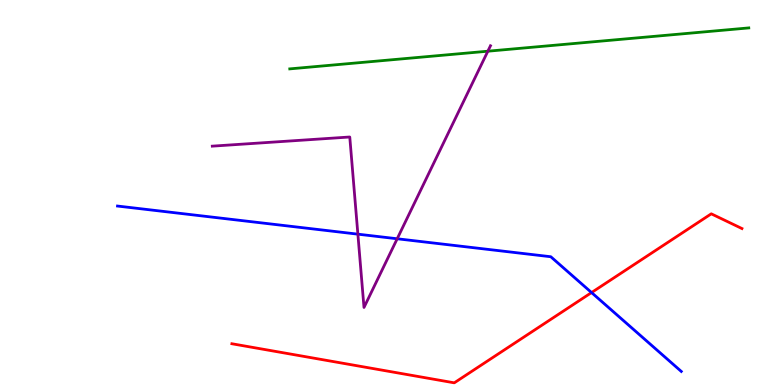[{'lines': ['blue', 'red'], 'intersections': [{'x': 7.63, 'y': 2.4}]}, {'lines': ['green', 'red'], 'intersections': []}, {'lines': ['purple', 'red'], 'intersections': []}, {'lines': ['blue', 'green'], 'intersections': []}, {'lines': ['blue', 'purple'], 'intersections': [{'x': 4.62, 'y': 3.92}, {'x': 5.13, 'y': 3.8}]}, {'lines': ['green', 'purple'], 'intersections': [{'x': 6.29, 'y': 8.67}]}]